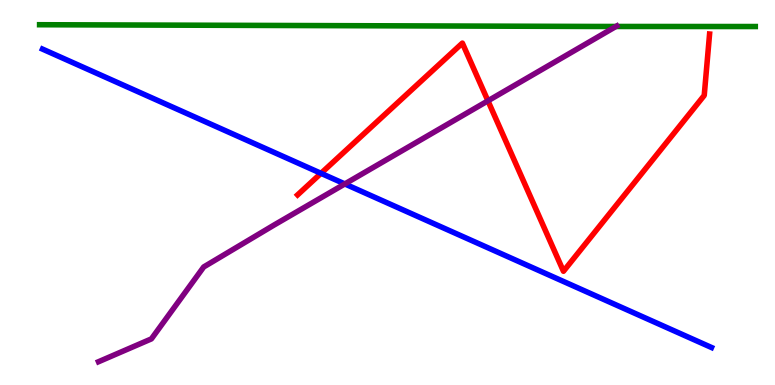[{'lines': ['blue', 'red'], 'intersections': [{'x': 4.14, 'y': 5.5}]}, {'lines': ['green', 'red'], 'intersections': []}, {'lines': ['purple', 'red'], 'intersections': [{'x': 6.3, 'y': 7.38}]}, {'lines': ['blue', 'green'], 'intersections': []}, {'lines': ['blue', 'purple'], 'intersections': [{'x': 4.45, 'y': 5.22}]}, {'lines': ['green', 'purple'], 'intersections': [{'x': 7.95, 'y': 9.31}]}]